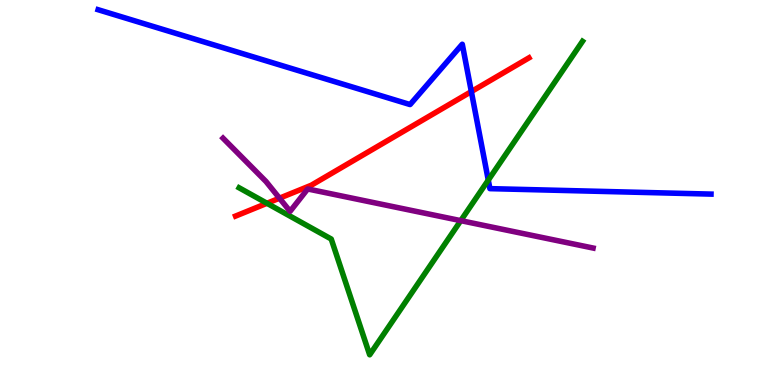[{'lines': ['blue', 'red'], 'intersections': [{'x': 6.08, 'y': 7.62}]}, {'lines': ['green', 'red'], 'intersections': [{'x': 3.44, 'y': 4.72}]}, {'lines': ['purple', 'red'], 'intersections': [{'x': 3.61, 'y': 4.85}]}, {'lines': ['blue', 'green'], 'intersections': [{'x': 6.3, 'y': 5.32}]}, {'lines': ['blue', 'purple'], 'intersections': []}, {'lines': ['green', 'purple'], 'intersections': [{'x': 5.95, 'y': 4.27}]}]